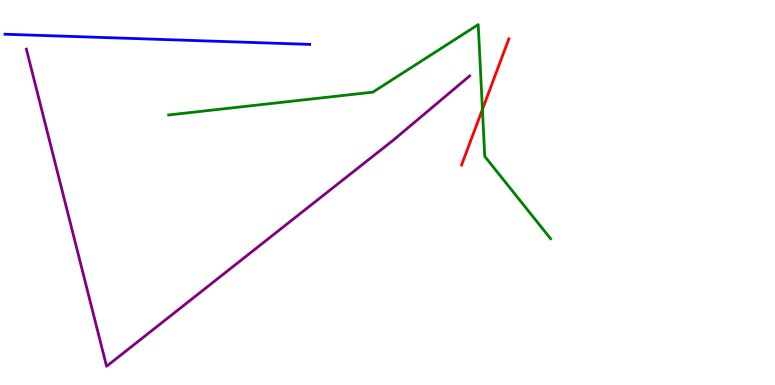[{'lines': ['blue', 'red'], 'intersections': []}, {'lines': ['green', 'red'], 'intersections': [{'x': 6.22, 'y': 7.16}]}, {'lines': ['purple', 'red'], 'intersections': []}, {'lines': ['blue', 'green'], 'intersections': []}, {'lines': ['blue', 'purple'], 'intersections': []}, {'lines': ['green', 'purple'], 'intersections': []}]